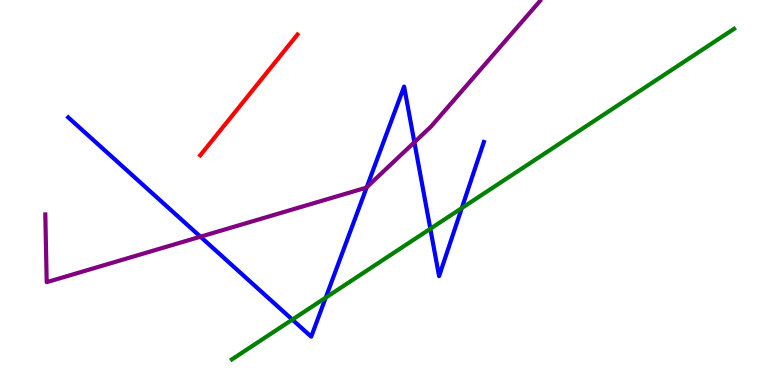[{'lines': ['blue', 'red'], 'intersections': []}, {'lines': ['green', 'red'], 'intersections': []}, {'lines': ['purple', 'red'], 'intersections': []}, {'lines': ['blue', 'green'], 'intersections': [{'x': 3.77, 'y': 1.7}, {'x': 4.2, 'y': 2.27}, {'x': 5.55, 'y': 4.06}, {'x': 5.96, 'y': 4.6}]}, {'lines': ['blue', 'purple'], 'intersections': [{'x': 2.59, 'y': 3.85}, {'x': 4.73, 'y': 5.14}, {'x': 5.35, 'y': 6.31}]}, {'lines': ['green', 'purple'], 'intersections': []}]